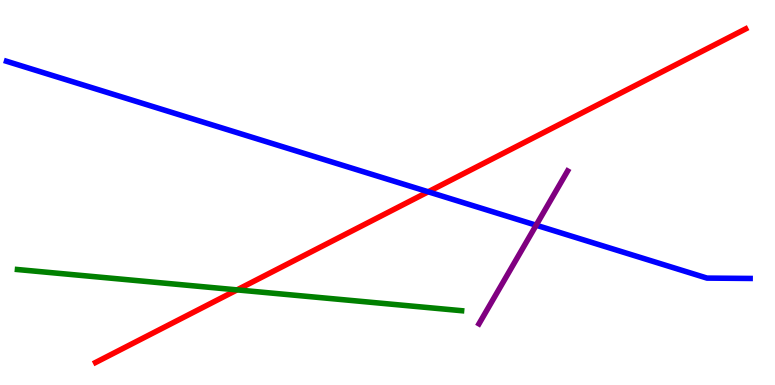[{'lines': ['blue', 'red'], 'intersections': [{'x': 5.53, 'y': 5.02}]}, {'lines': ['green', 'red'], 'intersections': [{'x': 3.06, 'y': 2.47}]}, {'lines': ['purple', 'red'], 'intersections': []}, {'lines': ['blue', 'green'], 'intersections': []}, {'lines': ['blue', 'purple'], 'intersections': [{'x': 6.92, 'y': 4.15}]}, {'lines': ['green', 'purple'], 'intersections': []}]